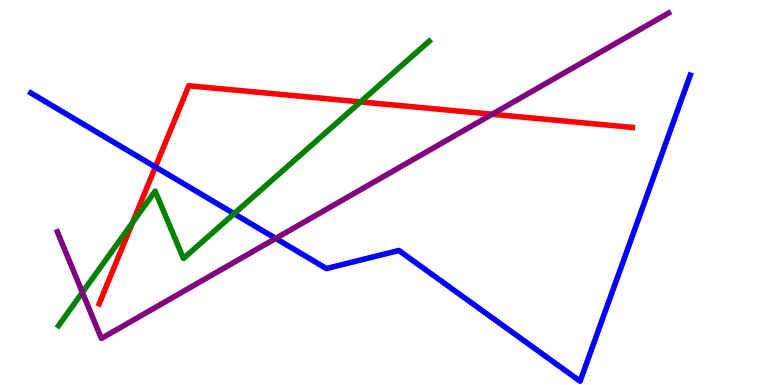[{'lines': ['blue', 'red'], 'intersections': [{'x': 2.01, 'y': 5.66}]}, {'lines': ['green', 'red'], 'intersections': [{'x': 1.71, 'y': 4.22}, {'x': 4.65, 'y': 7.35}]}, {'lines': ['purple', 'red'], 'intersections': [{'x': 6.35, 'y': 7.03}]}, {'lines': ['blue', 'green'], 'intersections': [{'x': 3.02, 'y': 4.45}]}, {'lines': ['blue', 'purple'], 'intersections': [{'x': 3.56, 'y': 3.81}]}, {'lines': ['green', 'purple'], 'intersections': [{'x': 1.06, 'y': 2.4}]}]